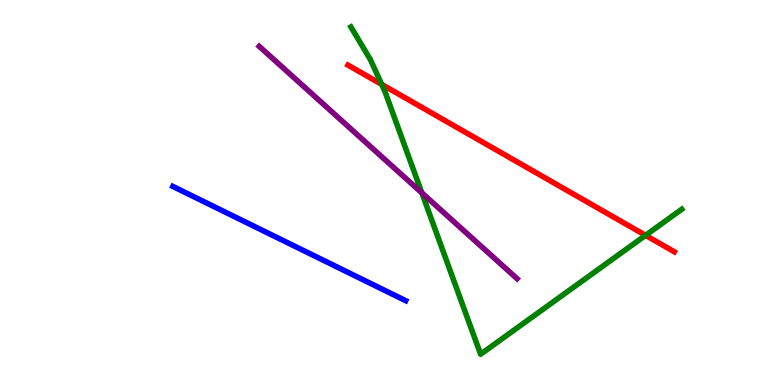[{'lines': ['blue', 'red'], 'intersections': []}, {'lines': ['green', 'red'], 'intersections': [{'x': 4.93, 'y': 7.81}, {'x': 8.33, 'y': 3.89}]}, {'lines': ['purple', 'red'], 'intersections': []}, {'lines': ['blue', 'green'], 'intersections': []}, {'lines': ['blue', 'purple'], 'intersections': []}, {'lines': ['green', 'purple'], 'intersections': [{'x': 5.44, 'y': 4.99}]}]